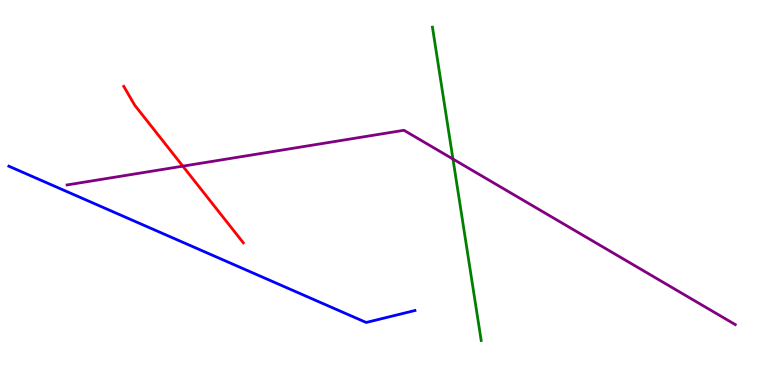[{'lines': ['blue', 'red'], 'intersections': []}, {'lines': ['green', 'red'], 'intersections': []}, {'lines': ['purple', 'red'], 'intersections': [{'x': 2.36, 'y': 5.68}]}, {'lines': ['blue', 'green'], 'intersections': []}, {'lines': ['blue', 'purple'], 'intersections': []}, {'lines': ['green', 'purple'], 'intersections': [{'x': 5.84, 'y': 5.87}]}]